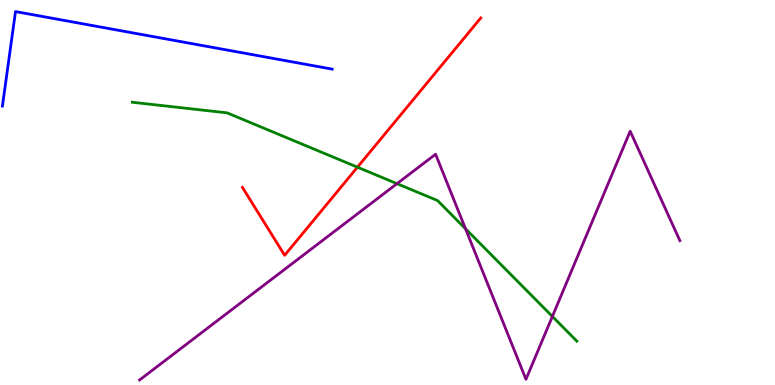[{'lines': ['blue', 'red'], 'intersections': []}, {'lines': ['green', 'red'], 'intersections': [{'x': 4.61, 'y': 5.66}]}, {'lines': ['purple', 'red'], 'intersections': []}, {'lines': ['blue', 'green'], 'intersections': []}, {'lines': ['blue', 'purple'], 'intersections': []}, {'lines': ['green', 'purple'], 'intersections': [{'x': 5.12, 'y': 5.23}, {'x': 6.01, 'y': 4.06}, {'x': 7.13, 'y': 1.78}]}]